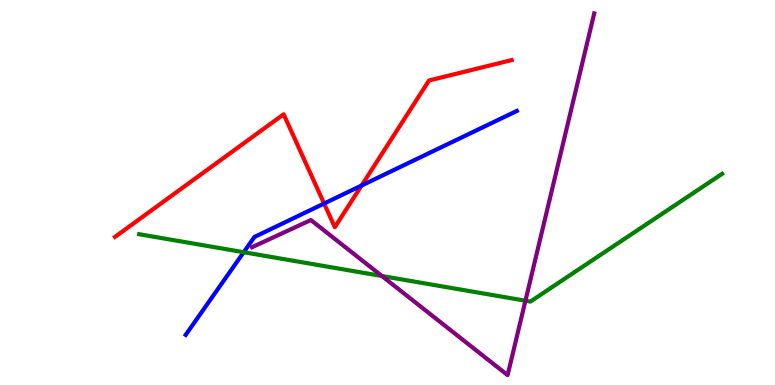[{'lines': ['blue', 'red'], 'intersections': [{'x': 4.18, 'y': 4.71}, {'x': 4.67, 'y': 5.18}]}, {'lines': ['green', 'red'], 'intersections': []}, {'lines': ['purple', 'red'], 'intersections': []}, {'lines': ['blue', 'green'], 'intersections': [{'x': 3.14, 'y': 3.45}]}, {'lines': ['blue', 'purple'], 'intersections': []}, {'lines': ['green', 'purple'], 'intersections': [{'x': 4.93, 'y': 2.83}, {'x': 6.78, 'y': 2.19}]}]